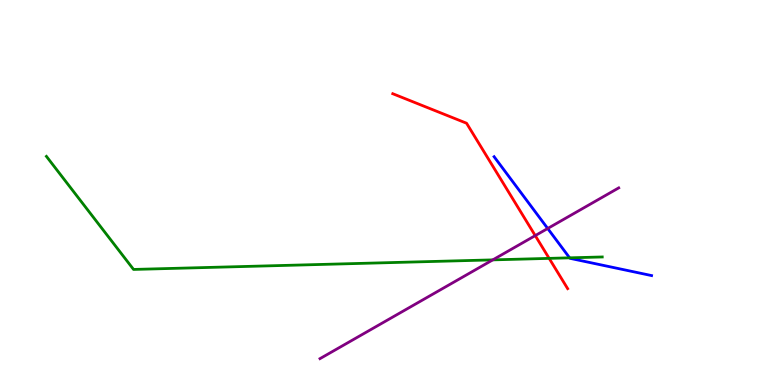[{'lines': ['blue', 'red'], 'intersections': []}, {'lines': ['green', 'red'], 'intersections': [{'x': 7.09, 'y': 3.29}]}, {'lines': ['purple', 'red'], 'intersections': [{'x': 6.91, 'y': 3.88}]}, {'lines': ['blue', 'green'], 'intersections': [{'x': 7.35, 'y': 3.3}]}, {'lines': ['blue', 'purple'], 'intersections': [{'x': 7.07, 'y': 4.07}]}, {'lines': ['green', 'purple'], 'intersections': [{'x': 6.36, 'y': 3.25}]}]